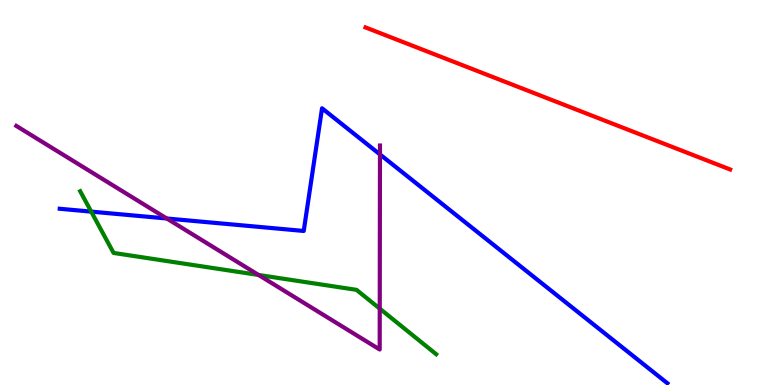[{'lines': ['blue', 'red'], 'intersections': []}, {'lines': ['green', 'red'], 'intersections': []}, {'lines': ['purple', 'red'], 'intersections': []}, {'lines': ['blue', 'green'], 'intersections': [{'x': 1.18, 'y': 4.5}]}, {'lines': ['blue', 'purple'], 'intersections': [{'x': 2.15, 'y': 4.32}, {'x': 4.9, 'y': 5.99}]}, {'lines': ['green', 'purple'], 'intersections': [{'x': 3.34, 'y': 2.86}, {'x': 4.9, 'y': 1.98}]}]